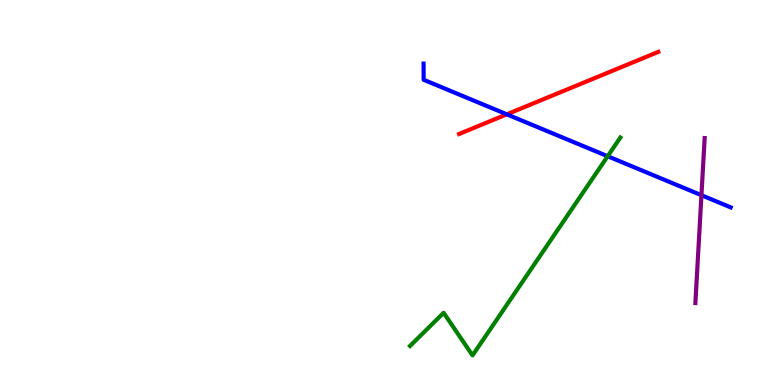[{'lines': ['blue', 'red'], 'intersections': [{'x': 6.54, 'y': 7.03}]}, {'lines': ['green', 'red'], 'intersections': []}, {'lines': ['purple', 'red'], 'intersections': []}, {'lines': ['blue', 'green'], 'intersections': [{'x': 7.84, 'y': 5.94}]}, {'lines': ['blue', 'purple'], 'intersections': [{'x': 9.05, 'y': 4.93}]}, {'lines': ['green', 'purple'], 'intersections': []}]